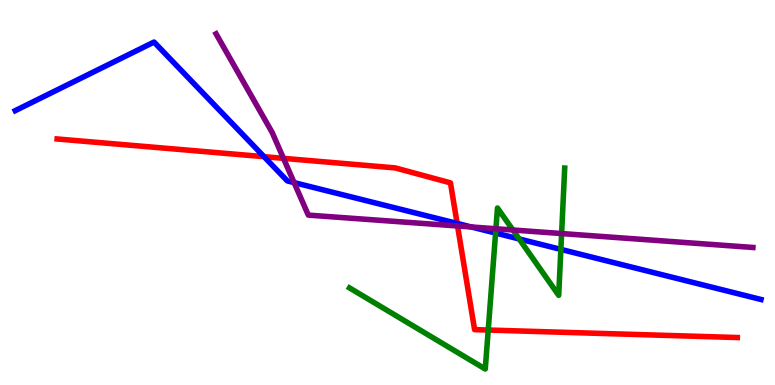[{'lines': ['blue', 'red'], 'intersections': [{'x': 3.41, 'y': 5.93}, {'x': 5.9, 'y': 4.2}]}, {'lines': ['green', 'red'], 'intersections': [{'x': 6.3, 'y': 1.43}]}, {'lines': ['purple', 'red'], 'intersections': [{'x': 3.66, 'y': 5.89}, {'x': 5.9, 'y': 4.13}]}, {'lines': ['blue', 'green'], 'intersections': [{'x': 6.39, 'y': 3.95}, {'x': 6.7, 'y': 3.79}, {'x': 7.24, 'y': 3.52}]}, {'lines': ['blue', 'purple'], 'intersections': [{'x': 3.79, 'y': 5.26}, {'x': 6.08, 'y': 4.1}]}, {'lines': ['green', 'purple'], 'intersections': [{'x': 6.4, 'y': 4.06}, {'x': 6.62, 'y': 4.03}, {'x': 7.25, 'y': 3.93}]}]